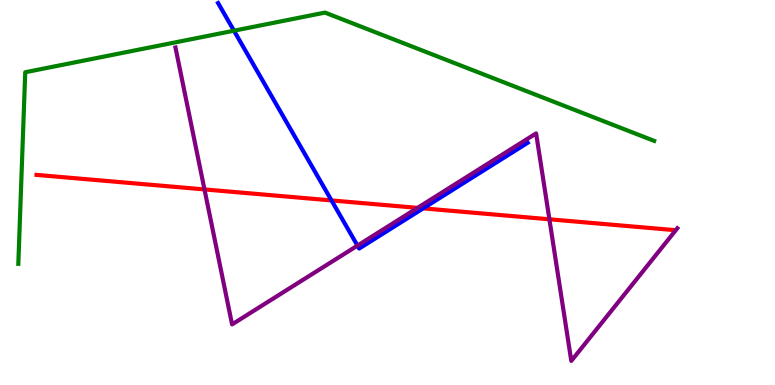[{'lines': ['blue', 'red'], 'intersections': [{'x': 4.28, 'y': 4.79}, {'x': 5.46, 'y': 4.59}]}, {'lines': ['green', 'red'], 'intersections': []}, {'lines': ['purple', 'red'], 'intersections': [{'x': 2.64, 'y': 5.08}, {'x': 5.39, 'y': 4.6}, {'x': 7.09, 'y': 4.3}]}, {'lines': ['blue', 'green'], 'intersections': [{'x': 3.02, 'y': 9.2}]}, {'lines': ['blue', 'purple'], 'intersections': [{'x': 4.61, 'y': 3.62}]}, {'lines': ['green', 'purple'], 'intersections': []}]